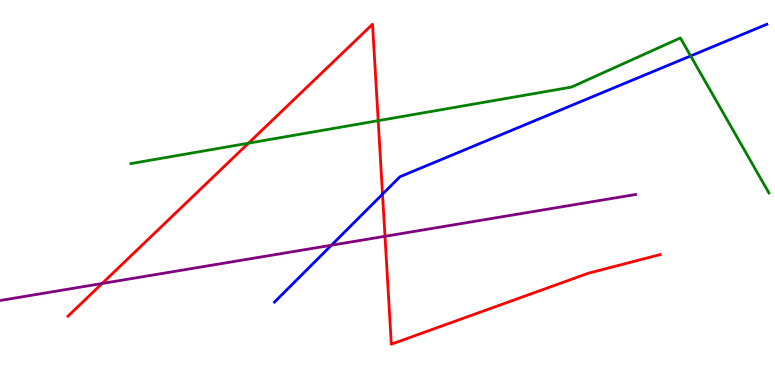[{'lines': ['blue', 'red'], 'intersections': [{'x': 4.94, 'y': 4.96}]}, {'lines': ['green', 'red'], 'intersections': [{'x': 3.21, 'y': 6.28}, {'x': 4.88, 'y': 6.87}]}, {'lines': ['purple', 'red'], 'intersections': [{'x': 1.32, 'y': 2.64}, {'x': 4.97, 'y': 3.86}]}, {'lines': ['blue', 'green'], 'intersections': [{'x': 8.91, 'y': 8.55}]}, {'lines': ['blue', 'purple'], 'intersections': [{'x': 4.28, 'y': 3.63}]}, {'lines': ['green', 'purple'], 'intersections': []}]